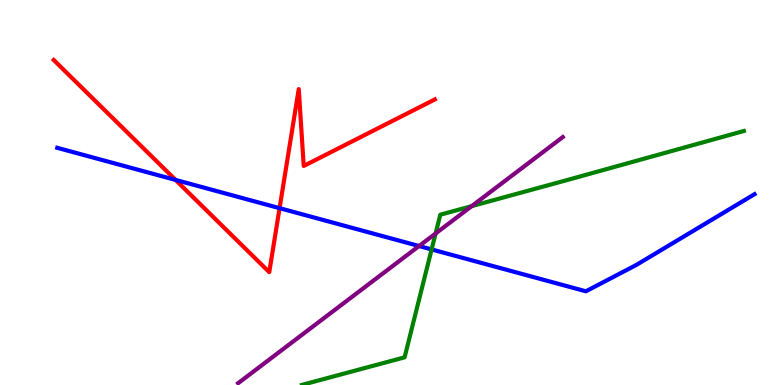[{'lines': ['blue', 'red'], 'intersections': [{'x': 2.27, 'y': 5.33}, {'x': 3.61, 'y': 4.59}]}, {'lines': ['green', 'red'], 'intersections': []}, {'lines': ['purple', 'red'], 'intersections': []}, {'lines': ['blue', 'green'], 'intersections': [{'x': 5.57, 'y': 3.52}]}, {'lines': ['blue', 'purple'], 'intersections': [{'x': 5.41, 'y': 3.61}]}, {'lines': ['green', 'purple'], 'intersections': [{'x': 5.62, 'y': 3.94}, {'x': 6.09, 'y': 4.65}]}]